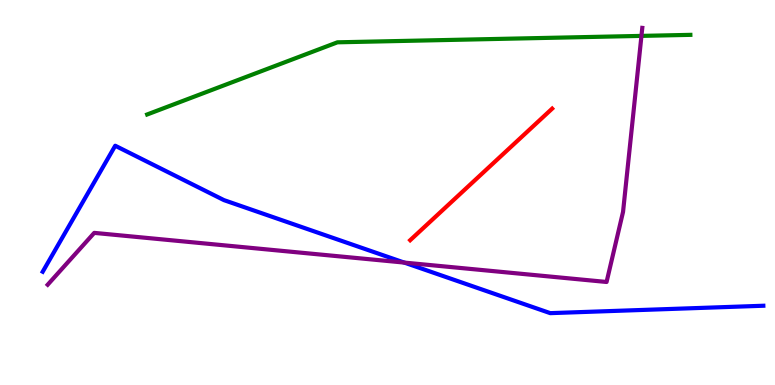[{'lines': ['blue', 'red'], 'intersections': []}, {'lines': ['green', 'red'], 'intersections': []}, {'lines': ['purple', 'red'], 'intersections': []}, {'lines': ['blue', 'green'], 'intersections': []}, {'lines': ['blue', 'purple'], 'intersections': [{'x': 5.22, 'y': 3.18}]}, {'lines': ['green', 'purple'], 'intersections': [{'x': 8.28, 'y': 9.07}]}]